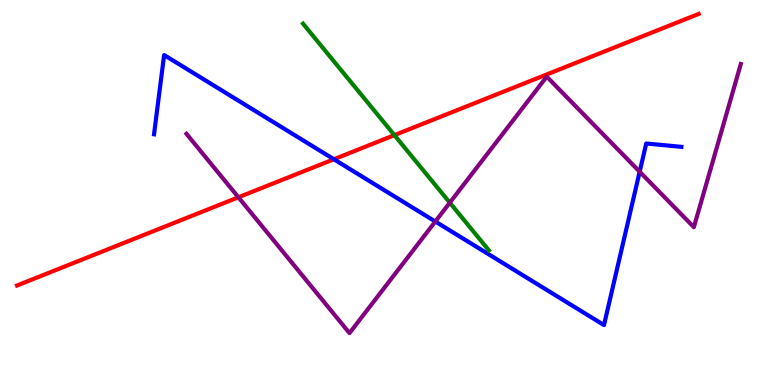[{'lines': ['blue', 'red'], 'intersections': [{'x': 4.31, 'y': 5.86}]}, {'lines': ['green', 'red'], 'intersections': [{'x': 5.09, 'y': 6.49}]}, {'lines': ['purple', 'red'], 'intersections': [{'x': 3.08, 'y': 4.88}]}, {'lines': ['blue', 'green'], 'intersections': []}, {'lines': ['blue', 'purple'], 'intersections': [{'x': 5.62, 'y': 4.25}, {'x': 8.25, 'y': 5.54}]}, {'lines': ['green', 'purple'], 'intersections': [{'x': 5.8, 'y': 4.74}]}]